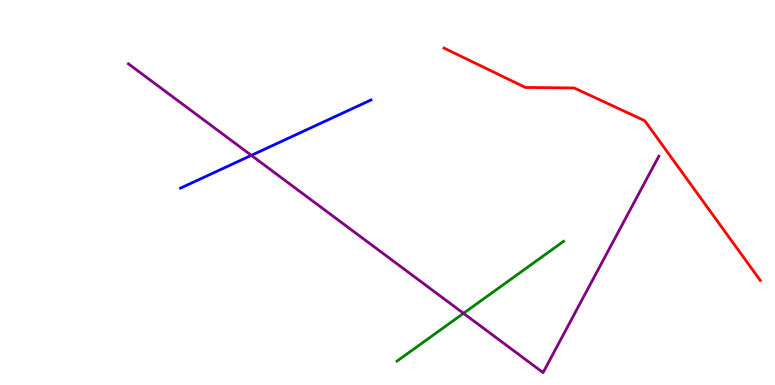[{'lines': ['blue', 'red'], 'intersections': []}, {'lines': ['green', 'red'], 'intersections': []}, {'lines': ['purple', 'red'], 'intersections': []}, {'lines': ['blue', 'green'], 'intersections': []}, {'lines': ['blue', 'purple'], 'intersections': [{'x': 3.24, 'y': 5.96}]}, {'lines': ['green', 'purple'], 'intersections': [{'x': 5.98, 'y': 1.86}]}]